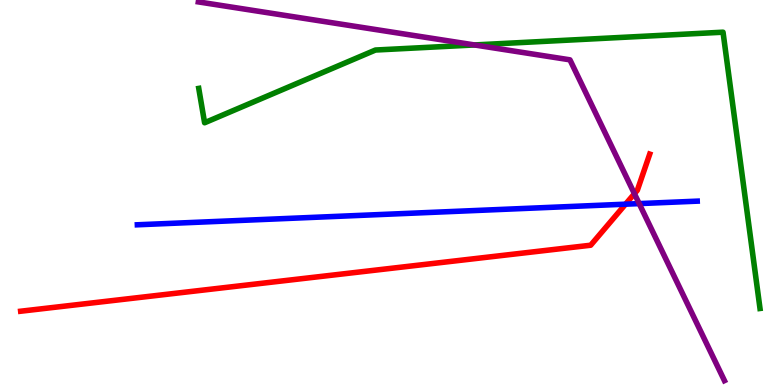[{'lines': ['blue', 'red'], 'intersections': [{'x': 8.07, 'y': 4.7}]}, {'lines': ['green', 'red'], 'intersections': []}, {'lines': ['purple', 'red'], 'intersections': [{'x': 8.19, 'y': 4.97}]}, {'lines': ['blue', 'green'], 'intersections': []}, {'lines': ['blue', 'purple'], 'intersections': [{'x': 8.25, 'y': 4.71}]}, {'lines': ['green', 'purple'], 'intersections': [{'x': 6.12, 'y': 8.83}]}]